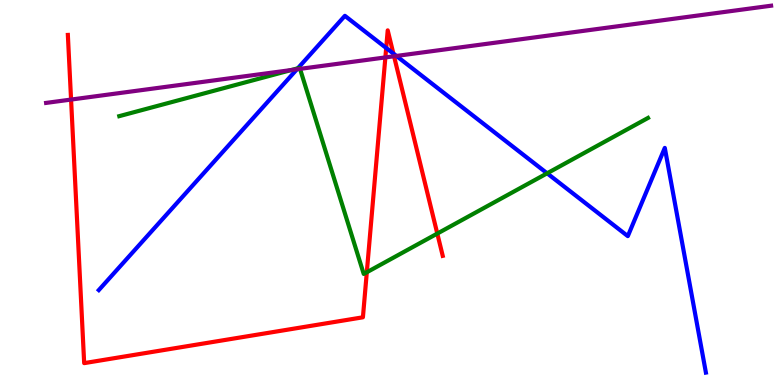[{'lines': ['blue', 'red'], 'intersections': [{'x': 4.98, 'y': 8.75}, {'x': 5.08, 'y': 8.61}]}, {'lines': ['green', 'red'], 'intersections': [{'x': 4.73, 'y': 2.93}, {'x': 5.64, 'y': 3.93}]}, {'lines': ['purple', 'red'], 'intersections': [{'x': 0.917, 'y': 7.41}, {'x': 4.97, 'y': 8.51}, {'x': 5.08, 'y': 8.54}]}, {'lines': ['blue', 'green'], 'intersections': [{'x': 3.84, 'y': 8.23}, {'x': 7.06, 'y': 5.5}]}, {'lines': ['blue', 'purple'], 'intersections': [{'x': 3.83, 'y': 8.2}, {'x': 5.11, 'y': 8.55}]}, {'lines': ['green', 'purple'], 'intersections': [{'x': 3.76, 'y': 8.18}, {'x': 3.87, 'y': 8.21}]}]